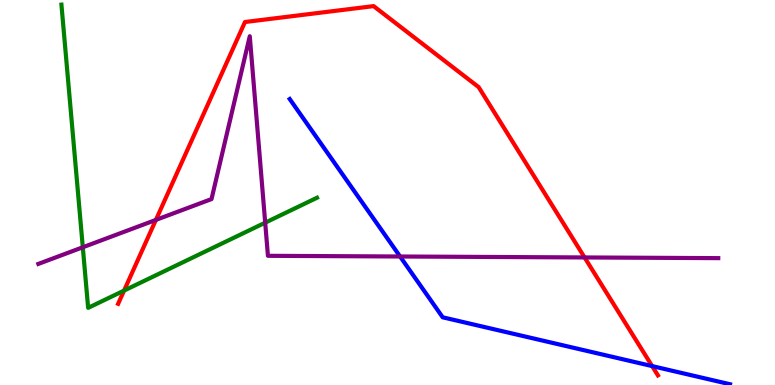[{'lines': ['blue', 'red'], 'intersections': [{'x': 8.41, 'y': 0.491}]}, {'lines': ['green', 'red'], 'intersections': [{'x': 1.6, 'y': 2.45}]}, {'lines': ['purple', 'red'], 'intersections': [{'x': 2.01, 'y': 4.29}, {'x': 7.54, 'y': 3.31}]}, {'lines': ['blue', 'green'], 'intersections': []}, {'lines': ['blue', 'purple'], 'intersections': [{'x': 5.16, 'y': 3.34}]}, {'lines': ['green', 'purple'], 'intersections': [{'x': 1.07, 'y': 3.58}, {'x': 3.42, 'y': 4.22}]}]